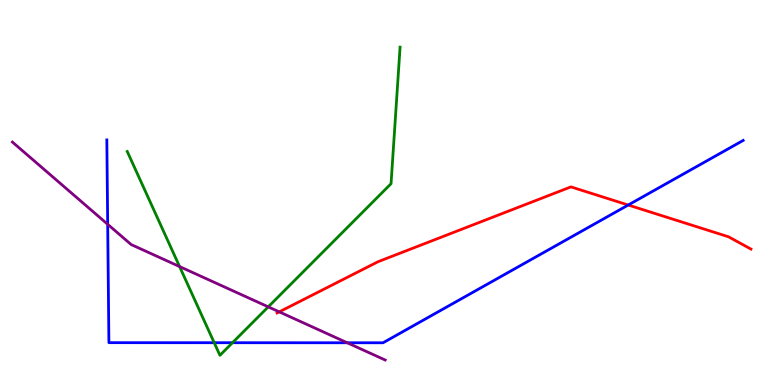[{'lines': ['blue', 'red'], 'intersections': [{'x': 8.11, 'y': 4.67}]}, {'lines': ['green', 'red'], 'intersections': []}, {'lines': ['purple', 'red'], 'intersections': [{'x': 3.6, 'y': 1.9}]}, {'lines': ['blue', 'green'], 'intersections': [{'x': 2.76, 'y': 1.1}, {'x': 3.0, 'y': 1.1}]}, {'lines': ['blue', 'purple'], 'intersections': [{'x': 1.39, 'y': 4.17}, {'x': 4.48, 'y': 1.1}]}, {'lines': ['green', 'purple'], 'intersections': [{'x': 2.32, 'y': 3.08}, {'x': 3.46, 'y': 2.03}]}]